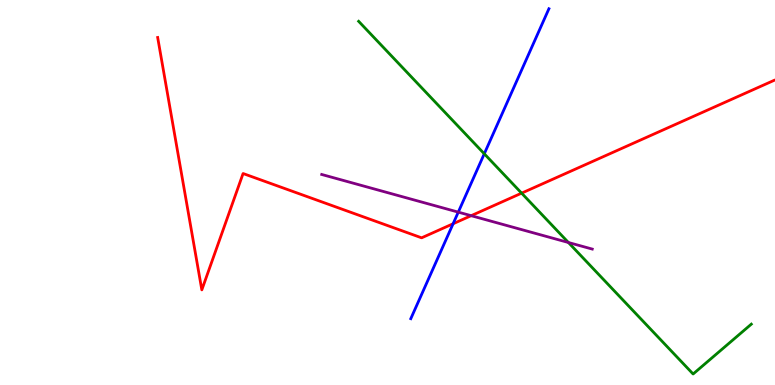[{'lines': ['blue', 'red'], 'intersections': [{'x': 5.85, 'y': 4.19}]}, {'lines': ['green', 'red'], 'intersections': [{'x': 6.73, 'y': 4.98}]}, {'lines': ['purple', 'red'], 'intersections': [{'x': 6.08, 'y': 4.4}]}, {'lines': ['blue', 'green'], 'intersections': [{'x': 6.25, 'y': 6.01}]}, {'lines': ['blue', 'purple'], 'intersections': [{'x': 5.91, 'y': 4.49}]}, {'lines': ['green', 'purple'], 'intersections': [{'x': 7.33, 'y': 3.7}]}]